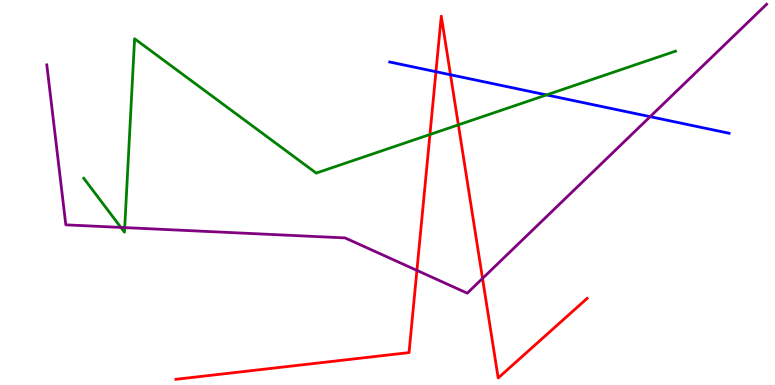[{'lines': ['blue', 'red'], 'intersections': [{'x': 5.63, 'y': 8.14}, {'x': 5.81, 'y': 8.06}]}, {'lines': ['green', 'red'], 'intersections': [{'x': 5.55, 'y': 6.51}, {'x': 5.91, 'y': 6.76}]}, {'lines': ['purple', 'red'], 'intersections': [{'x': 5.38, 'y': 2.98}, {'x': 6.23, 'y': 2.77}]}, {'lines': ['blue', 'green'], 'intersections': [{'x': 7.05, 'y': 7.53}]}, {'lines': ['blue', 'purple'], 'intersections': [{'x': 8.39, 'y': 6.97}]}, {'lines': ['green', 'purple'], 'intersections': [{'x': 1.56, 'y': 4.09}, {'x': 1.61, 'y': 4.09}]}]